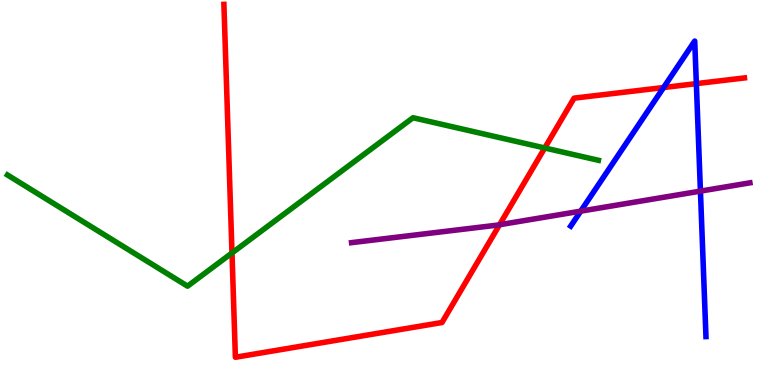[{'lines': ['blue', 'red'], 'intersections': [{'x': 8.56, 'y': 7.73}, {'x': 8.99, 'y': 7.83}]}, {'lines': ['green', 'red'], 'intersections': [{'x': 2.99, 'y': 3.43}, {'x': 7.03, 'y': 6.16}]}, {'lines': ['purple', 'red'], 'intersections': [{'x': 6.45, 'y': 4.16}]}, {'lines': ['blue', 'green'], 'intersections': []}, {'lines': ['blue', 'purple'], 'intersections': [{'x': 7.49, 'y': 4.52}, {'x': 9.04, 'y': 5.04}]}, {'lines': ['green', 'purple'], 'intersections': []}]